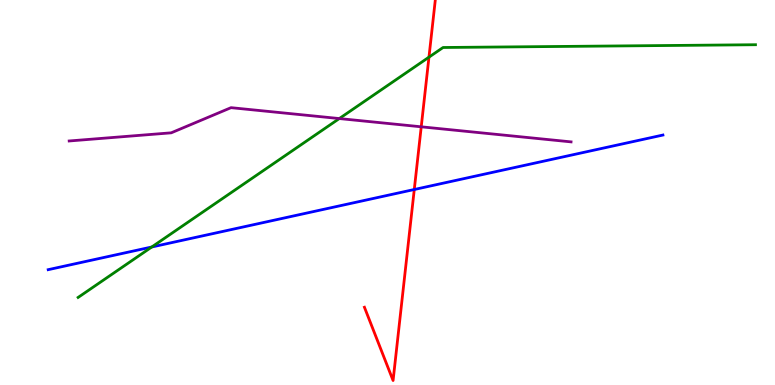[{'lines': ['blue', 'red'], 'intersections': [{'x': 5.35, 'y': 5.08}]}, {'lines': ['green', 'red'], 'intersections': [{'x': 5.53, 'y': 8.52}]}, {'lines': ['purple', 'red'], 'intersections': [{'x': 5.44, 'y': 6.71}]}, {'lines': ['blue', 'green'], 'intersections': [{'x': 1.96, 'y': 3.58}]}, {'lines': ['blue', 'purple'], 'intersections': []}, {'lines': ['green', 'purple'], 'intersections': [{'x': 4.38, 'y': 6.92}]}]